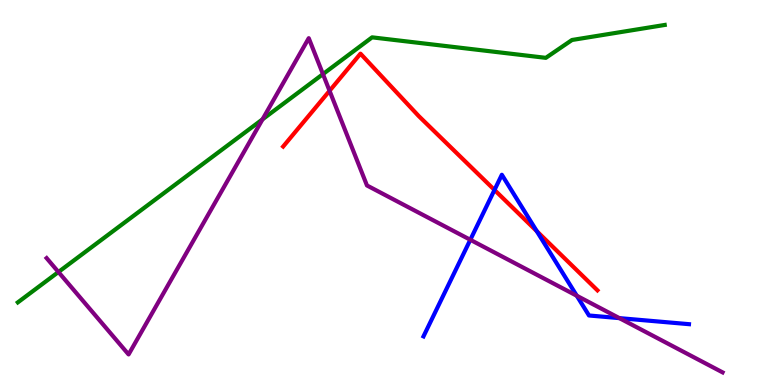[{'lines': ['blue', 'red'], 'intersections': [{'x': 6.38, 'y': 5.07}, {'x': 6.93, 'y': 3.99}]}, {'lines': ['green', 'red'], 'intersections': []}, {'lines': ['purple', 'red'], 'intersections': [{'x': 4.25, 'y': 7.64}]}, {'lines': ['blue', 'green'], 'intersections': []}, {'lines': ['blue', 'purple'], 'intersections': [{'x': 6.07, 'y': 3.77}, {'x': 7.44, 'y': 2.32}, {'x': 7.99, 'y': 1.74}]}, {'lines': ['green', 'purple'], 'intersections': [{'x': 0.754, 'y': 2.93}, {'x': 3.39, 'y': 6.9}, {'x': 4.17, 'y': 8.07}]}]